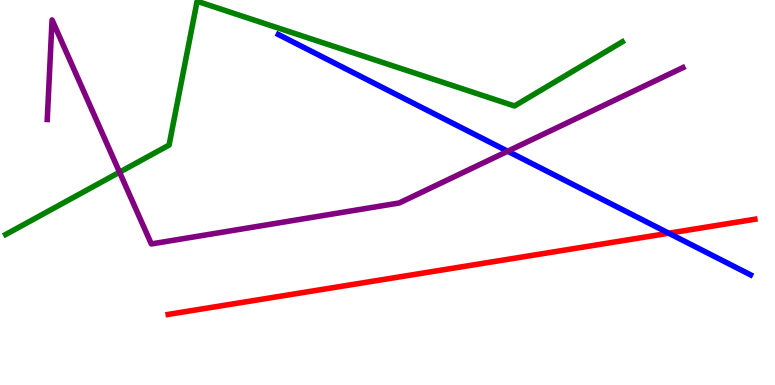[{'lines': ['blue', 'red'], 'intersections': [{'x': 8.63, 'y': 3.94}]}, {'lines': ['green', 'red'], 'intersections': []}, {'lines': ['purple', 'red'], 'intersections': []}, {'lines': ['blue', 'green'], 'intersections': []}, {'lines': ['blue', 'purple'], 'intersections': [{'x': 6.55, 'y': 6.07}]}, {'lines': ['green', 'purple'], 'intersections': [{'x': 1.54, 'y': 5.53}]}]